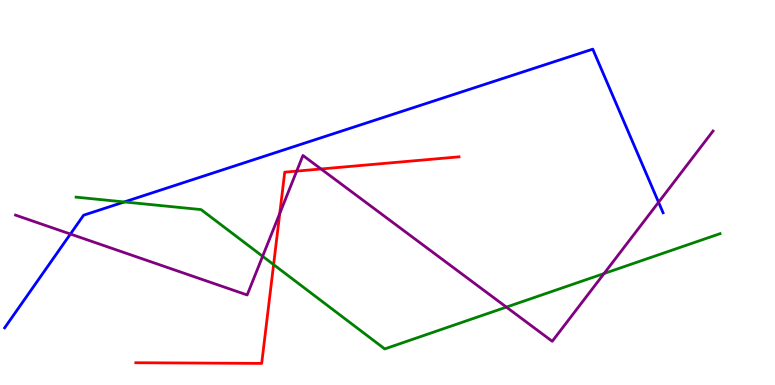[{'lines': ['blue', 'red'], 'intersections': []}, {'lines': ['green', 'red'], 'intersections': [{'x': 3.53, 'y': 3.13}]}, {'lines': ['purple', 'red'], 'intersections': [{'x': 3.61, 'y': 4.46}, {'x': 3.83, 'y': 5.56}, {'x': 4.14, 'y': 5.61}]}, {'lines': ['blue', 'green'], 'intersections': [{'x': 1.6, 'y': 4.75}]}, {'lines': ['blue', 'purple'], 'intersections': [{'x': 0.909, 'y': 3.92}, {'x': 8.5, 'y': 4.75}]}, {'lines': ['green', 'purple'], 'intersections': [{'x': 3.39, 'y': 3.34}, {'x': 6.53, 'y': 2.02}, {'x': 7.79, 'y': 2.9}]}]